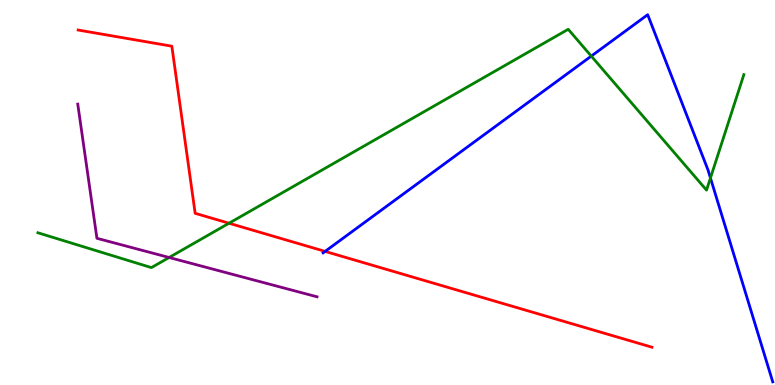[{'lines': ['blue', 'red'], 'intersections': [{'x': 4.19, 'y': 3.47}]}, {'lines': ['green', 'red'], 'intersections': [{'x': 2.96, 'y': 4.2}]}, {'lines': ['purple', 'red'], 'intersections': []}, {'lines': ['blue', 'green'], 'intersections': [{'x': 7.63, 'y': 8.54}, {'x': 9.17, 'y': 5.38}]}, {'lines': ['blue', 'purple'], 'intersections': []}, {'lines': ['green', 'purple'], 'intersections': [{'x': 2.18, 'y': 3.31}]}]